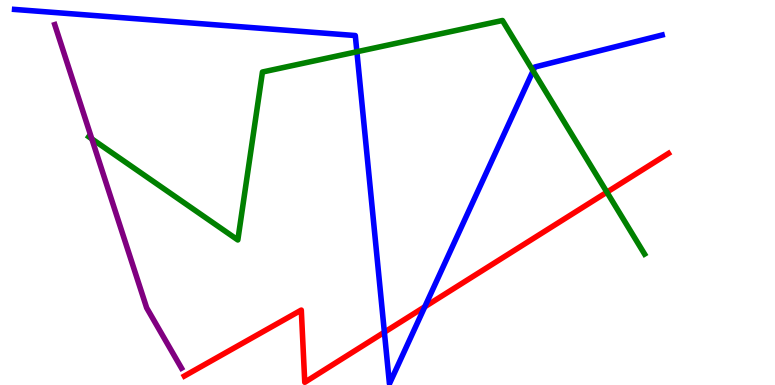[{'lines': ['blue', 'red'], 'intersections': [{'x': 4.96, 'y': 1.37}, {'x': 5.48, 'y': 2.03}]}, {'lines': ['green', 'red'], 'intersections': [{'x': 7.83, 'y': 5.01}]}, {'lines': ['purple', 'red'], 'intersections': []}, {'lines': ['blue', 'green'], 'intersections': [{'x': 4.6, 'y': 8.66}, {'x': 6.88, 'y': 8.16}]}, {'lines': ['blue', 'purple'], 'intersections': []}, {'lines': ['green', 'purple'], 'intersections': [{'x': 1.18, 'y': 6.39}]}]